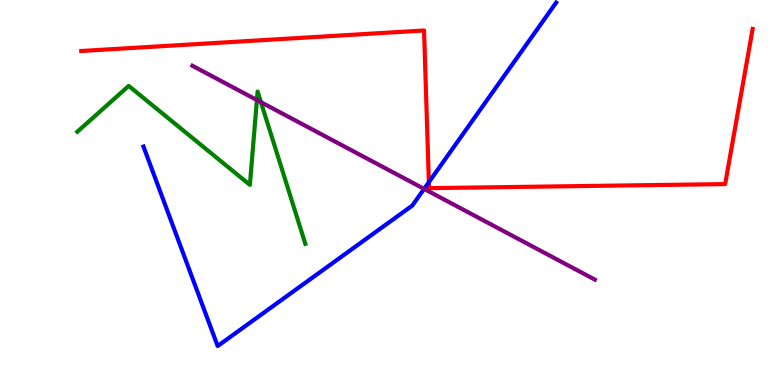[{'lines': ['blue', 'red'], 'intersections': [{'x': 5.53, 'y': 5.27}]}, {'lines': ['green', 'red'], 'intersections': []}, {'lines': ['purple', 'red'], 'intersections': []}, {'lines': ['blue', 'green'], 'intersections': []}, {'lines': ['blue', 'purple'], 'intersections': [{'x': 5.47, 'y': 5.09}]}, {'lines': ['green', 'purple'], 'intersections': [{'x': 3.31, 'y': 7.4}, {'x': 3.37, 'y': 7.35}]}]